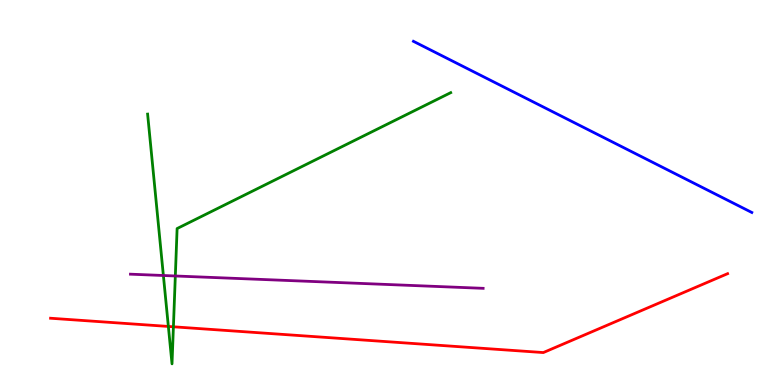[{'lines': ['blue', 'red'], 'intersections': []}, {'lines': ['green', 'red'], 'intersections': [{'x': 2.17, 'y': 1.52}, {'x': 2.24, 'y': 1.51}]}, {'lines': ['purple', 'red'], 'intersections': []}, {'lines': ['blue', 'green'], 'intersections': []}, {'lines': ['blue', 'purple'], 'intersections': []}, {'lines': ['green', 'purple'], 'intersections': [{'x': 2.11, 'y': 2.84}, {'x': 2.26, 'y': 2.83}]}]